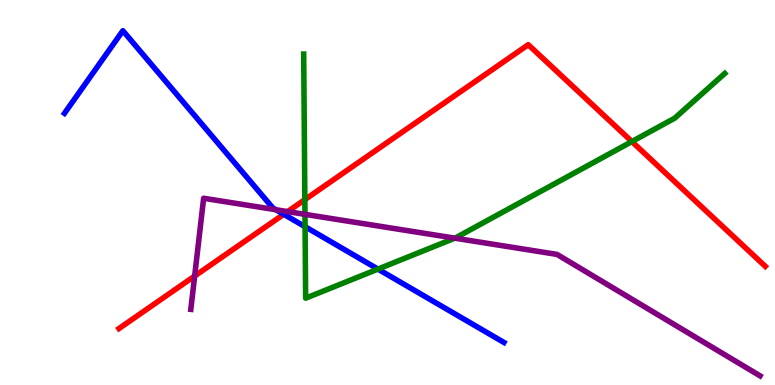[{'lines': ['blue', 'red'], 'intersections': [{'x': 3.66, 'y': 4.43}]}, {'lines': ['green', 'red'], 'intersections': [{'x': 3.93, 'y': 4.81}, {'x': 8.15, 'y': 6.32}]}, {'lines': ['purple', 'red'], 'intersections': [{'x': 2.51, 'y': 2.83}, {'x': 3.71, 'y': 4.5}]}, {'lines': ['blue', 'green'], 'intersections': [{'x': 3.94, 'y': 4.11}, {'x': 4.88, 'y': 3.01}]}, {'lines': ['blue', 'purple'], 'intersections': [{'x': 3.56, 'y': 4.55}]}, {'lines': ['green', 'purple'], 'intersections': [{'x': 3.94, 'y': 4.43}, {'x': 5.87, 'y': 3.81}]}]